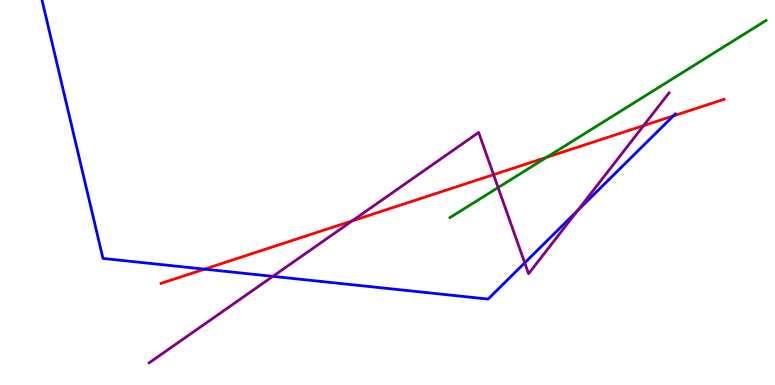[{'lines': ['blue', 'red'], 'intersections': [{'x': 2.64, 'y': 3.01}, {'x': 8.69, 'y': 6.99}]}, {'lines': ['green', 'red'], 'intersections': [{'x': 7.05, 'y': 5.91}]}, {'lines': ['purple', 'red'], 'intersections': [{'x': 4.54, 'y': 4.26}, {'x': 6.37, 'y': 5.46}, {'x': 8.3, 'y': 6.74}]}, {'lines': ['blue', 'green'], 'intersections': []}, {'lines': ['blue', 'purple'], 'intersections': [{'x': 3.52, 'y': 2.82}, {'x': 6.77, 'y': 3.17}, {'x': 7.45, 'y': 4.53}]}, {'lines': ['green', 'purple'], 'intersections': [{'x': 6.43, 'y': 5.13}]}]